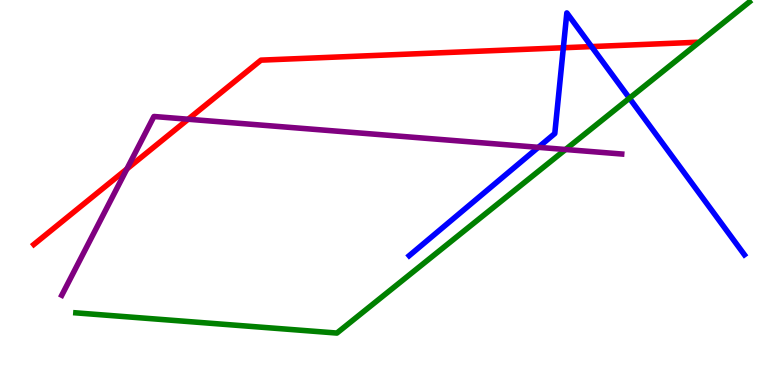[{'lines': ['blue', 'red'], 'intersections': [{'x': 7.27, 'y': 8.76}, {'x': 7.63, 'y': 8.79}]}, {'lines': ['green', 'red'], 'intersections': []}, {'lines': ['purple', 'red'], 'intersections': [{'x': 1.64, 'y': 5.61}, {'x': 2.43, 'y': 6.9}]}, {'lines': ['blue', 'green'], 'intersections': [{'x': 8.12, 'y': 7.45}]}, {'lines': ['blue', 'purple'], 'intersections': [{'x': 6.95, 'y': 6.17}]}, {'lines': ['green', 'purple'], 'intersections': [{'x': 7.3, 'y': 6.12}]}]